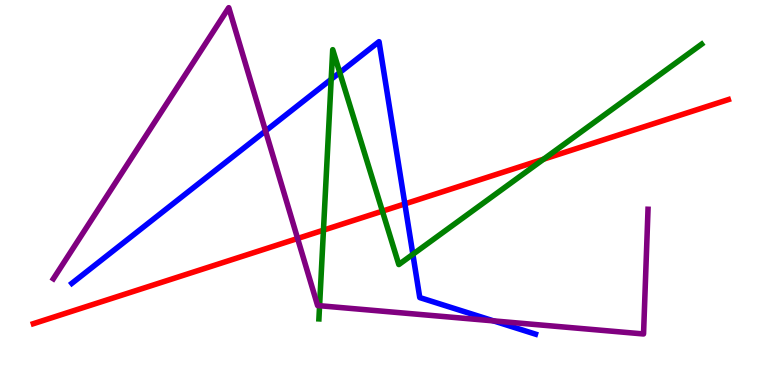[{'lines': ['blue', 'red'], 'intersections': [{'x': 5.22, 'y': 4.7}]}, {'lines': ['green', 'red'], 'intersections': [{'x': 4.17, 'y': 4.02}, {'x': 4.93, 'y': 4.52}, {'x': 7.01, 'y': 5.87}]}, {'lines': ['purple', 'red'], 'intersections': [{'x': 3.84, 'y': 3.81}]}, {'lines': ['blue', 'green'], 'intersections': [{'x': 4.27, 'y': 7.94}, {'x': 4.38, 'y': 8.12}, {'x': 5.33, 'y': 3.39}]}, {'lines': ['blue', 'purple'], 'intersections': [{'x': 3.43, 'y': 6.6}, {'x': 6.37, 'y': 1.67}]}, {'lines': ['green', 'purple'], 'intersections': [{'x': 4.12, 'y': 2.06}]}]